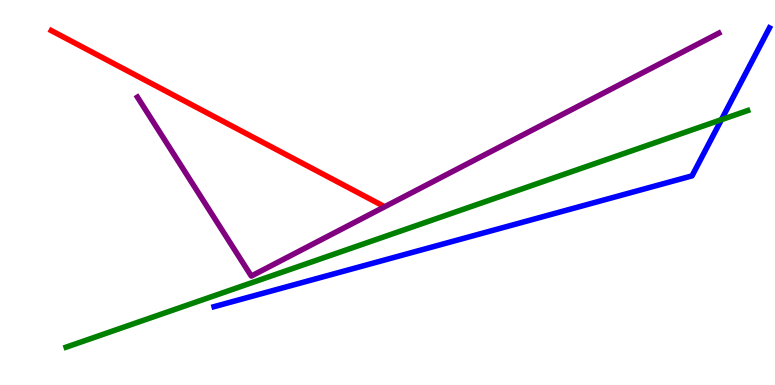[{'lines': ['blue', 'red'], 'intersections': []}, {'lines': ['green', 'red'], 'intersections': []}, {'lines': ['purple', 'red'], 'intersections': []}, {'lines': ['blue', 'green'], 'intersections': [{'x': 9.31, 'y': 6.89}]}, {'lines': ['blue', 'purple'], 'intersections': []}, {'lines': ['green', 'purple'], 'intersections': []}]